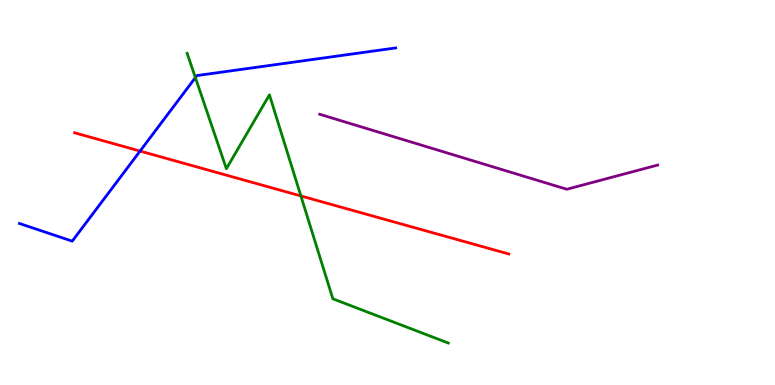[{'lines': ['blue', 'red'], 'intersections': [{'x': 1.81, 'y': 6.08}]}, {'lines': ['green', 'red'], 'intersections': [{'x': 3.88, 'y': 4.91}]}, {'lines': ['purple', 'red'], 'intersections': []}, {'lines': ['blue', 'green'], 'intersections': [{'x': 2.52, 'y': 7.98}]}, {'lines': ['blue', 'purple'], 'intersections': []}, {'lines': ['green', 'purple'], 'intersections': []}]